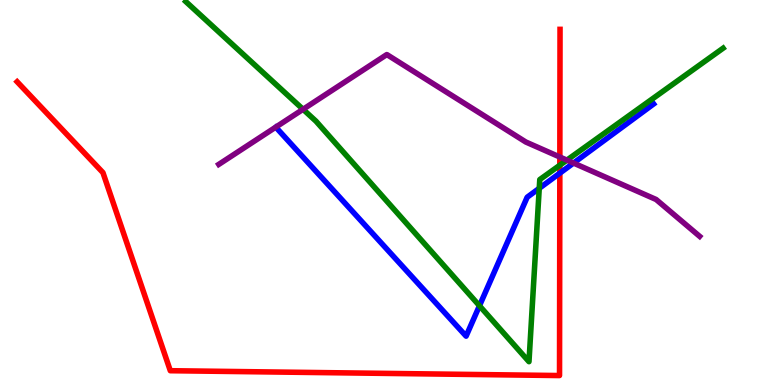[{'lines': ['blue', 'red'], 'intersections': [{'x': 7.22, 'y': 5.5}]}, {'lines': ['green', 'red'], 'intersections': [{'x': 7.22, 'y': 5.71}]}, {'lines': ['purple', 'red'], 'intersections': [{'x': 7.22, 'y': 5.92}]}, {'lines': ['blue', 'green'], 'intersections': [{'x': 6.19, 'y': 2.06}, {'x': 6.96, 'y': 5.11}]}, {'lines': ['blue', 'purple'], 'intersections': [{'x': 7.4, 'y': 5.76}]}, {'lines': ['green', 'purple'], 'intersections': [{'x': 3.91, 'y': 7.16}, {'x': 7.31, 'y': 5.84}]}]